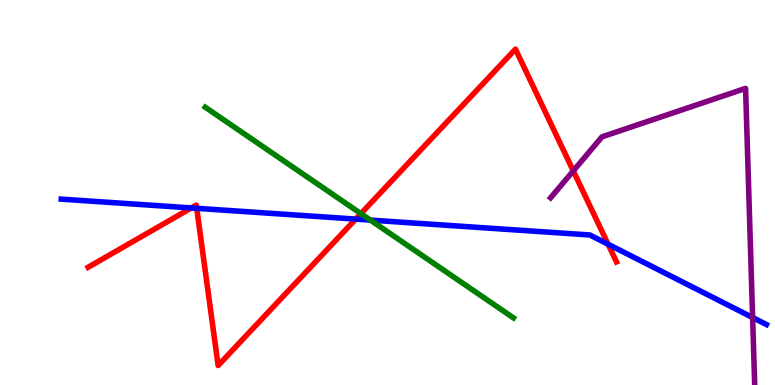[{'lines': ['blue', 'red'], 'intersections': [{'x': 2.47, 'y': 4.6}, {'x': 2.54, 'y': 4.59}, {'x': 4.59, 'y': 4.31}, {'x': 7.85, 'y': 3.66}]}, {'lines': ['green', 'red'], 'intersections': [{'x': 4.66, 'y': 4.45}]}, {'lines': ['purple', 'red'], 'intersections': [{'x': 7.4, 'y': 5.56}]}, {'lines': ['blue', 'green'], 'intersections': [{'x': 4.78, 'y': 4.28}]}, {'lines': ['blue', 'purple'], 'intersections': [{'x': 9.71, 'y': 1.75}]}, {'lines': ['green', 'purple'], 'intersections': []}]